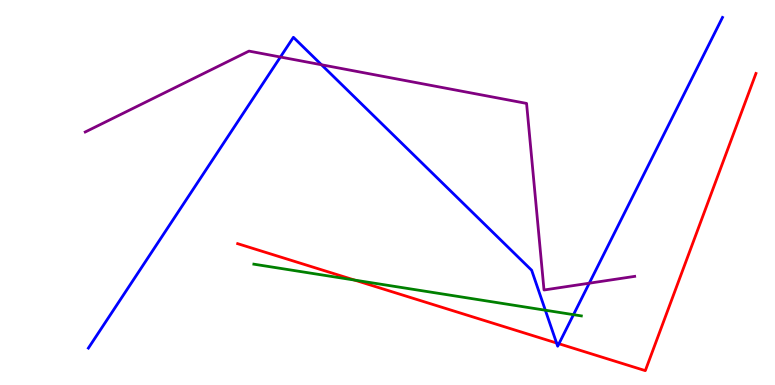[{'lines': ['blue', 'red'], 'intersections': [{'x': 7.18, 'y': 1.09}, {'x': 7.21, 'y': 1.07}]}, {'lines': ['green', 'red'], 'intersections': [{'x': 4.58, 'y': 2.73}]}, {'lines': ['purple', 'red'], 'intersections': []}, {'lines': ['blue', 'green'], 'intersections': [{'x': 7.04, 'y': 1.94}, {'x': 7.4, 'y': 1.83}]}, {'lines': ['blue', 'purple'], 'intersections': [{'x': 3.62, 'y': 8.52}, {'x': 4.15, 'y': 8.32}, {'x': 7.6, 'y': 2.64}]}, {'lines': ['green', 'purple'], 'intersections': []}]